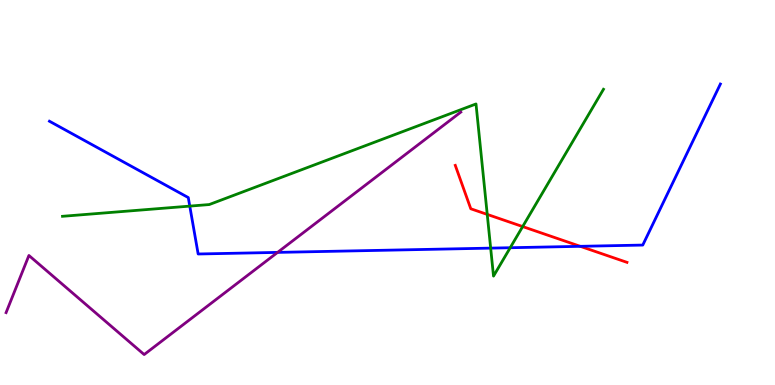[{'lines': ['blue', 'red'], 'intersections': [{'x': 7.49, 'y': 3.6}]}, {'lines': ['green', 'red'], 'intersections': [{'x': 6.29, 'y': 4.43}, {'x': 6.74, 'y': 4.12}]}, {'lines': ['purple', 'red'], 'intersections': []}, {'lines': ['blue', 'green'], 'intersections': [{'x': 2.45, 'y': 4.65}, {'x': 6.33, 'y': 3.56}, {'x': 6.58, 'y': 3.57}]}, {'lines': ['blue', 'purple'], 'intersections': [{'x': 3.58, 'y': 3.44}]}, {'lines': ['green', 'purple'], 'intersections': []}]